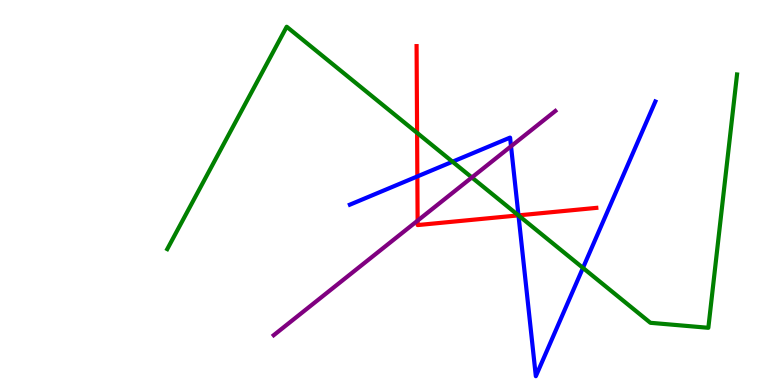[{'lines': ['blue', 'red'], 'intersections': [{'x': 5.39, 'y': 5.42}, {'x': 6.69, 'y': 4.41}]}, {'lines': ['green', 'red'], 'intersections': [{'x': 5.38, 'y': 6.55}, {'x': 6.69, 'y': 4.41}]}, {'lines': ['purple', 'red'], 'intersections': [{'x': 5.39, 'y': 4.27}]}, {'lines': ['blue', 'green'], 'intersections': [{'x': 5.84, 'y': 5.8}, {'x': 6.69, 'y': 4.4}, {'x': 7.52, 'y': 3.04}]}, {'lines': ['blue', 'purple'], 'intersections': [{'x': 6.59, 'y': 6.2}]}, {'lines': ['green', 'purple'], 'intersections': [{'x': 6.09, 'y': 5.39}]}]